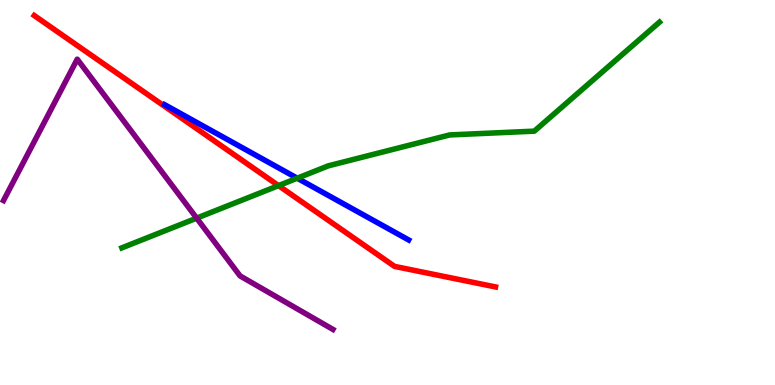[{'lines': ['blue', 'red'], 'intersections': []}, {'lines': ['green', 'red'], 'intersections': [{'x': 3.59, 'y': 5.18}]}, {'lines': ['purple', 'red'], 'intersections': []}, {'lines': ['blue', 'green'], 'intersections': [{'x': 3.84, 'y': 5.37}]}, {'lines': ['blue', 'purple'], 'intersections': []}, {'lines': ['green', 'purple'], 'intersections': [{'x': 2.54, 'y': 4.33}]}]